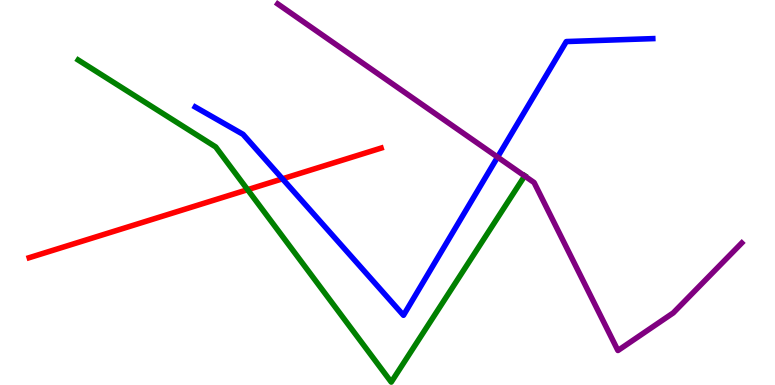[{'lines': ['blue', 'red'], 'intersections': [{'x': 3.64, 'y': 5.36}]}, {'lines': ['green', 'red'], 'intersections': [{'x': 3.19, 'y': 5.07}]}, {'lines': ['purple', 'red'], 'intersections': []}, {'lines': ['blue', 'green'], 'intersections': []}, {'lines': ['blue', 'purple'], 'intersections': [{'x': 6.42, 'y': 5.92}]}, {'lines': ['green', 'purple'], 'intersections': [{'x': 6.77, 'y': 5.43}]}]